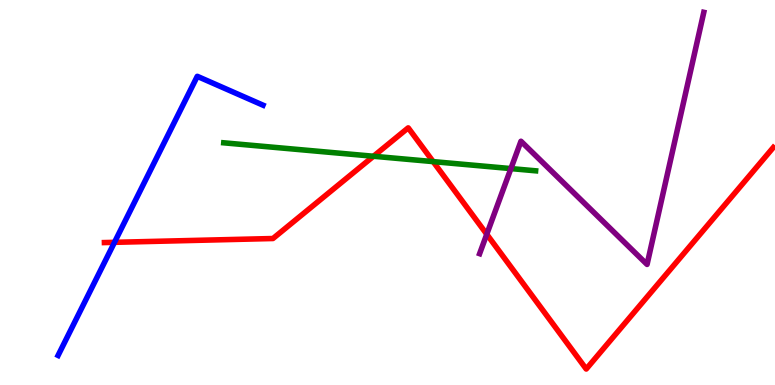[{'lines': ['blue', 'red'], 'intersections': [{'x': 1.48, 'y': 3.71}]}, {'lines': ['green', 'red'], 'intersections': [{'x': 4.82, 'y': 5.94}, {'x': 5.59, 'y': 5.8}]}, {'lines': ['purple', 'red'], 'intersections': [{'x': 6.28, 'y': 3.92}]}, {'lines': ['blue', 'green'], 'intersections': []}, {'lines': ['blue', 'purple'], 'intersections': []}, {'lines': ['green', 'purple'], 'intersections': [{'x': 6.59, 'y': 5.62}]}]